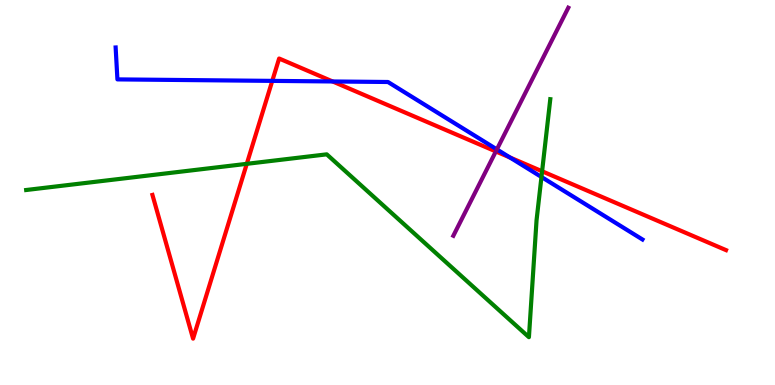[{'lines': ['blue', 'red'], 'intersections': [{'x': 3.51, 'y': 7.9}, {'x': 4.29, 'y': 7.88}, {'x': 6.58, 'y': 5.91}]}, {'lines': ['green', 'red'], 'intersections': [{'x': 3.18, 'y': 5.74}, {'x': 6.99, 'y': 5.55}]}, {'lines': ['purple', 'red'], 'intersections': [{'x': 6.4, 'y': 6.07}]}, {'lines': ['blue', 'green'], 'intersections': [{'x': 6.99, 'y': 5.4}]}, {'lines': ['blue', 'purple'], 'intersections': [{'x': 6.41, 'y': 6.12}]}, {'lines': ['green', 'purple'], 'intersections': []}]